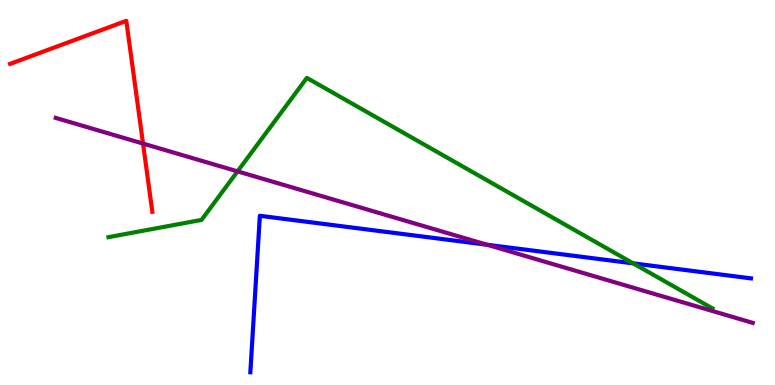[{'lines': ['blue', 'red'], 'intersections': []}, {'lines': ['green', 'red'], 'intersections': []}, {'lines': ['purple', 'red'], 'intersections': [{'x': 1.85, 'y': 6.27}]}, {'lines': ['blue', 'green'], 'intersections': [{'x': 8.17, 'y': 3.16}]}, {'lines': ['blue', 'purple'], 'intersections': [{'x': 6.29, 'y': 3.64}]}, {'lines': ['green', 'purple'], 'intersections': [{'x': 3.07, 'y': 5.55}]}]